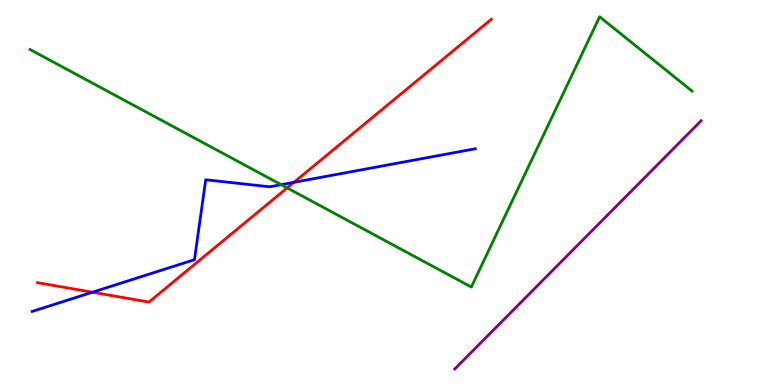[{'lines': ['blue', 'red'], 'intersections': [{'x': 1.19, 'y': 2.41}, {'x': 3.79, 'y': 5.26}]}, {'lines': ['green', 'red'], 'intersections': [{'x': 3.71, 'y': 5.12}]}, {'lines': ['purple', 'red'], 'intersections': []}, {'lines': ['blue', 'green'], 'intersections': [{'x': 3.63, 'y': 5.2}]}, {'lines': ['blue', 'purple'], 'intersections': []}, {'lines': ['green', 'purple'], 'intersections': []}]